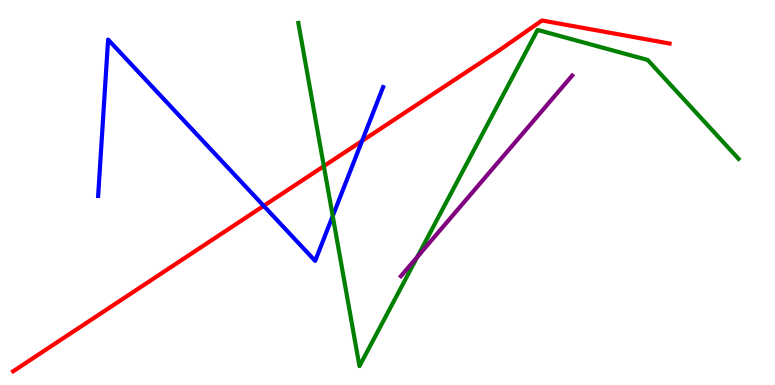[{'lines': ['blue', 'red'], 'intersections': [{'x': 3.4, 'y': 4.65}, {'x': 4.67, 'y': 6.34}]}, {'lines': ['green', 'red'], 'intersections': [{'x': 4.18, 'y': 5.68}]}, {'lines': ['purple', 'red'], 'intersections': []}, {'lines': ['blue', 'green'], 'intersections': [{'x': 4.29, 'y': 4.39}]}, {'lines': ['blue', 'purple'], 'intersections': []}, {'lines': ['green', 'purple'], 'intersections': [{'x': 5.38, 'y': 3.33}]}]